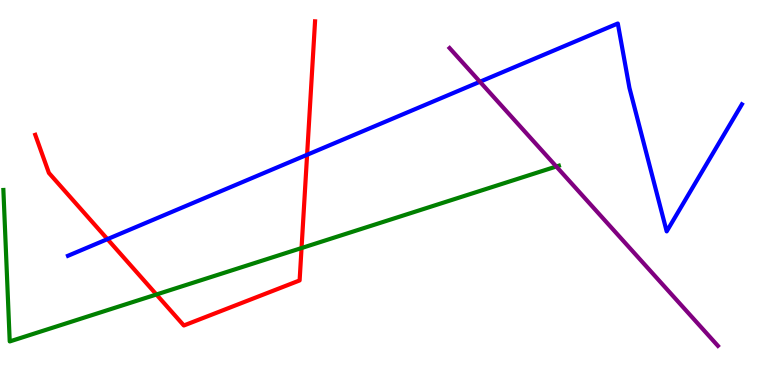[{'lines': ['blue', 'red'], 'intersections': [{'x': 1.39, 'y': 3.79}, {'x': 3.96, 'y': 5.98}]}, {'lines': ['green', 'red'], 'intersections': [{'x': 2.02, 'y': 2.35}, {'x': 3.89, 'y': 3.56}]}, {'lines': ['purple', 'red'], 'intersections': []}, {'lines': ['blue', 'green'], 'intersections': []}, {'lines': ['blue', 'purple'], 'intersections': [{'x': 6.19, 'y': 7.88}]}, {'lines': ['green', 'purple'], 'intersections': [{'x': 7.18, 'y': 5.68}]}]